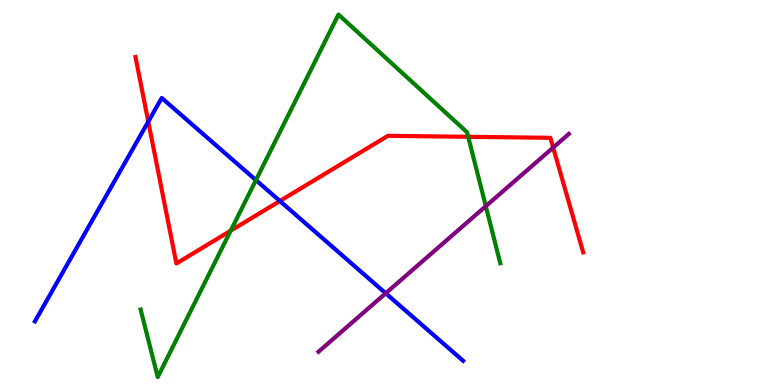[{'lines': ['blue', 'red'], 'intersections': [{'x': 1.91, 'y': 6.84}, {'x': 3.61, 'y': 4.78}]}, {'lines': ['green', 'red'], 'intersections': [{'x': 2.98, 'y': 4.01}, {'x': 6.04, 'y': 6.45}]}, {'lines': ['purple', 'red'], 'intersections': [{'x': 7.14, 'y': 6.17}]}, {'lines': ['blue', 'green'], 'intersections': [{'x': 3.3, 'y': 5.32}]}, {'lines': ['blue', 'purple'], 'intersections': [{'x': 4.98, 'y': 2.38}]}, {'lines': ['green', 'purple'], 'intersections': [{'x': 6.27, 'y': 4.64}]}]